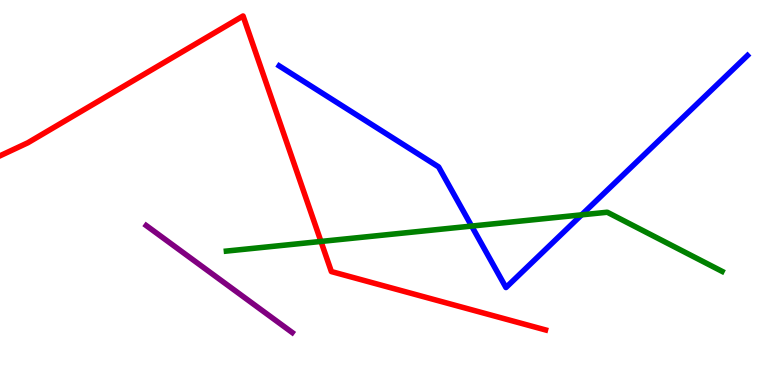[{'lines': ['blue', 'red'], 'intersections': []}, {'lines': ['green', 'red'], 'intersections': [{'x': 4.14, 'y': 3.73}]}, {'lines': ['purple', 'red'], 'intersections': []}, {'lines': ['blue', 'green'], 'intersections': [{'x': 6.09, 'y': 4.13}, {'x': 7.5, 'y': 4.42}]}, {'lines': ['blue', 'purple'], 'intersections': []}, {'lines': ['green', 'purple'], 'intersections': []}]